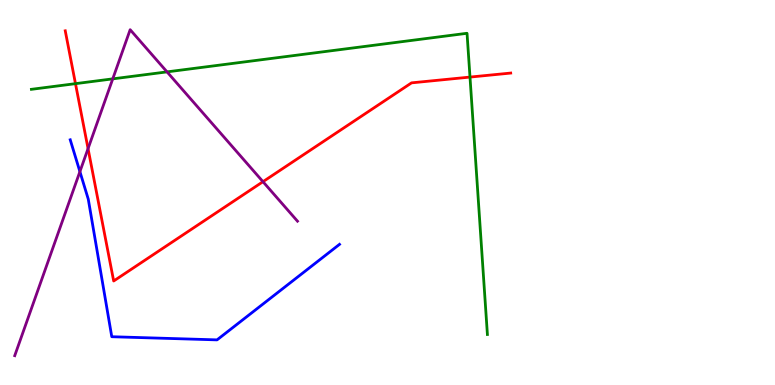[{'lines': ['blue', 'red'], 'intersections': []}, {'lines': ['green', 'red'], 'intersections': [{'x': 0.974, 'y': 7.83}, {'x': 6.06, 'y': 8.0}]}, {'lines': ['purple', 'red'], 'intersections': [{'x': 1.14, 'y': 6.14}, {'x': 3.39, 'y': 5.28}]}, {'lines': ['blue', 'green'], 'intersections': []}, {'lines': ['blue', 'purple'], 'intersections': [{'x': 1.03, 'y': 5.54}]}, {'lines': ['green', 'purple'], 'intersections': [{'x': 1.45, 'y': 7.95}, {'x': 2.16, 'y': 8.13}]}]